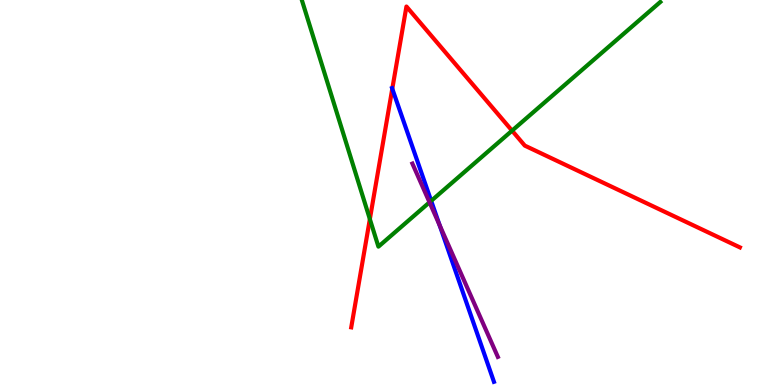[{'lines': ['blue', 'red'], 'intersections': [{'x': 5.06, 'y': 7.69}]}, {'lines': ['green', 'red'], 'intersections': [{'x': 4.77, 'y': 4.31}, {'x': 6.61, 'y': 6.61}]}, {'lines': ['purple', 'red'], 'intersections': []}, {'lines': ['blue', 'green'], 'intersections': [{'x': 5.56, 'y': 4.78}]}, {'lines': ['blue', 'purple'], 'intersections': [{'x': 5.67, 'y': 4.15}]}, {'lines': ['green', 'purple'], 'intersections': [{'x': 5.54, 'y': 4.75}]}]